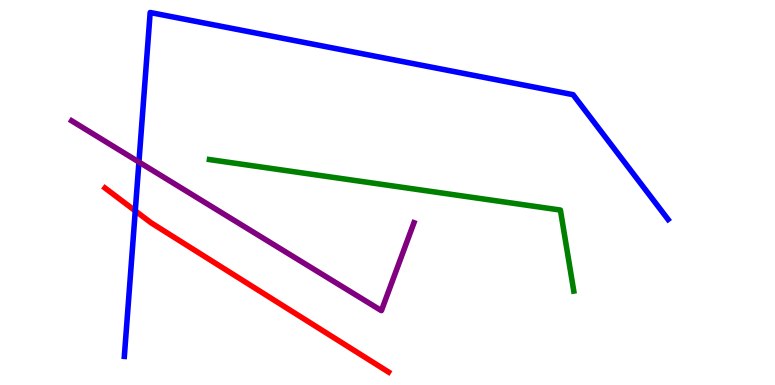[{'lines': ['blue', 'red'], 'intersections': [{'x': 1.75, 'y': 4.52}]}, {'lines': ['green', 'red'], 'intersections': []}, {'lines': ['purple', 'red'], 'intersections': []}, {'lines': ['blue', 'green'], 'intersections': []}, {'lines': ['blue', 'purple'], 'intersections': [{'x': 1.79, 'y': 5.79}]}, {'lines': ['green', 'purple'], 'intersections': []}]